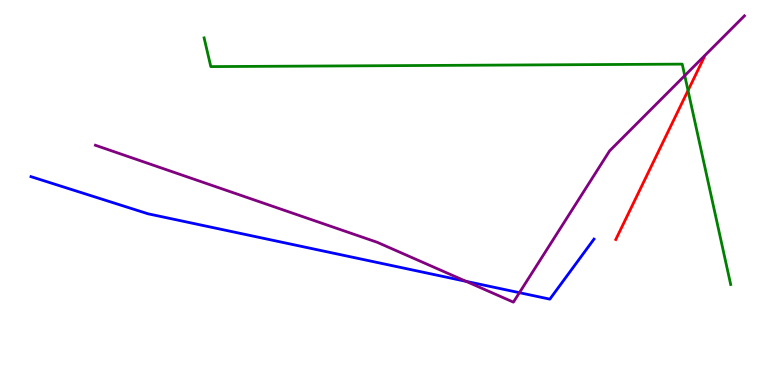[{'lines': ['blue', 'red'], 'intersections': []}, {'lines': ['green', 'red'], 'intersections': [{'x': 8.88, 'y': 7.65}]}, {'lines': ['purple', 'red'], 'intersections': []}, {'lines': ['blue', 'green'], 'intersections': []}, {'lines': ['blue', 'purple'], 'intersections': [{'x': 6.01, 'y': 2.69}, {'x': 6.7, 'y': 2.4}]}, {'lines': ['green', 'purple'], 'intersections': [{'x': 8.84, 'y': 8.04}]}]